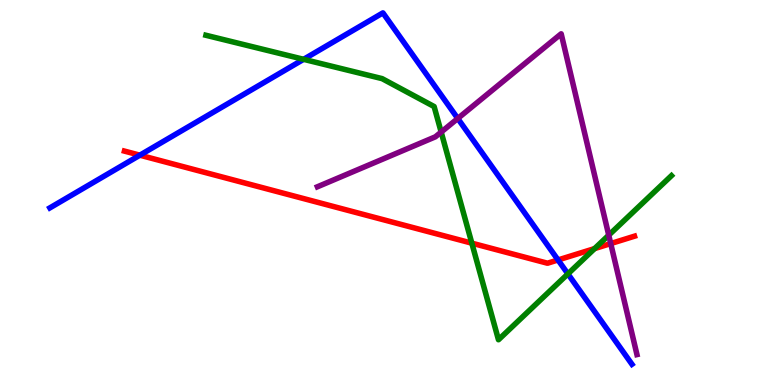[{'lines': ['blue', 'red'], 'intersections': [{'x': 1.8, 'y': 5.97}, {'x': 7.2, 'y': 3.25}]}, {'lines': ['green', 'red'], 'intersections': [{'x': 6.09, 'y': 3.68}, {'x': 7.67, 'y': 3.54}]}, {'lines': ['purple', 'red'], 'intersections': [{'x': 7.88, 'y': 3.67}]}, {'lines': ['blue', 'green'], 'intersections': [{'x': 3.92, 'y': 8.46}, {'x': 7.33, 'y': 2.89}]}, {'lines': ['blue', 'purple'], 'intersections': [{'x': 5.91, 'y': 6.92}]}, {'lines': ['green', 'purple'], 'intersections': [{'x': 5.69, 'y': 6.57}, {'x': 7.85, 'y': 3.89}]}]